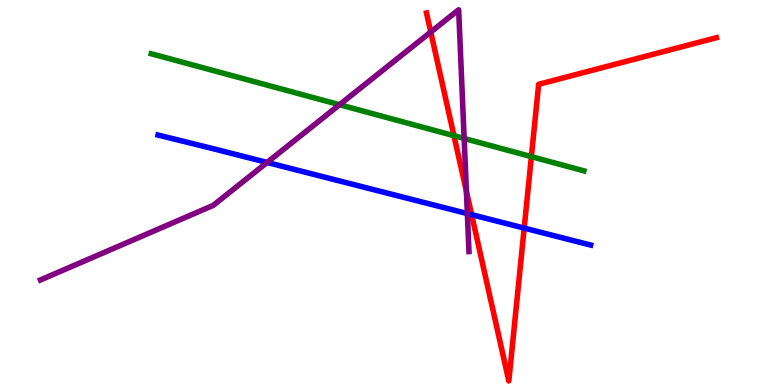[{'lines': ['blue', 'red'], 'intersections': [{'x': 6.09, 'y': 4.42}, {'x': 6.76, 'y': 4.08}]}, {'lines': ['green', 'red'], 'intersections': [{'x': 5.86, 'y': 6.48}, {'x': 6.86, 'y': 5.93}]}, {'lines': ['purple', 'red'], 'intersections': [{'x': 5.56, 'y': 9.17}, {'x': 6.02, 'y': 5.03}]}, {'lines': ['blue', 'green'], 'intersections': []}, {'lines': ['blue', 'purple'], 'intersections': [{'x': 3.45, 'y': 5.78}, {'x': 6.03, 'y': 4.45}]}, {'lines': ['green', 'purple'], 'intersections': [{'x': 4.38, 'y': 7.28}, {'x': 5.99, 'y': 6.4}]}]